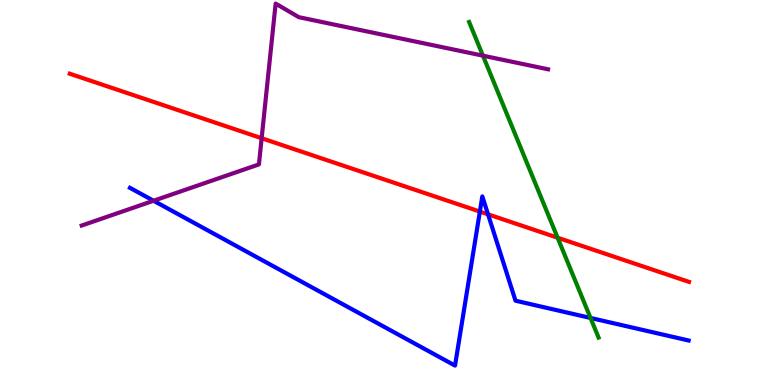[{'lines': ['blue', 'red'], 'intersections': [{'x': 6.19, 'y': 4.5}, {'x': 6.3, 'y': 4.43}]}, {'lines': ['green', 'red'], 'intersections': [{'x': 7.2, 'y': 3.83}]}, {'lines': ['purple', 'red'], 'intersections': [{'x': 3.38, 'y': 6.41}]}, {'lines': ['blue', 'green'], 'intersections': [{'x': 7.62, 'y': 1.74}]}, {'lines': ['blue', 'purple'], 'intersections': [{'x': 1.98, 'y': 4.79}]}, {'lines': ['green', 'purple'], 'intersections': [{'x': 6.23, 'y': 8.55}]}]